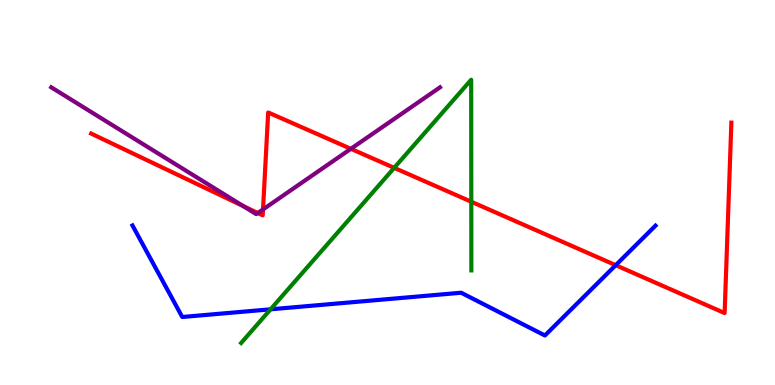[{'lines': ['blue', 'red'], 'intersections': [{'x': 7.94, 'y': 3.11}]}, {'lines': ['green', 'red'], 'intersections': [{'x': 5.09, 'y': 5.64}, {'x': 6.08, 'y': 4.76}]}, {'lines': ['purple', 'red'], 'intersections': [{'x': 3.14, 'y': 4.65}, {'x': 3.33, 'y': 4.47}, {'x': 3.39, 'y': 4.56}, {'x': 4.53, 'y': 6.13}]}, {'lines': ['blue', 'green'], 'intersections': [{'x': 3.49, 'y': 1.97}]}, {'lines': ['blue', 'purple'], 'intersections': []}, {'lines': ['green', 'purple'], 'intersections': []}]